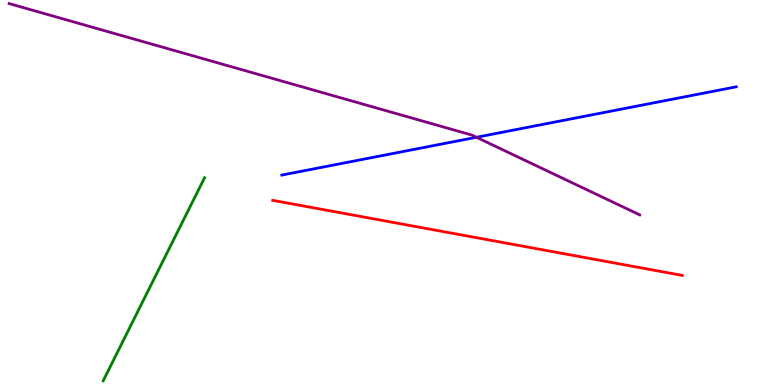[{'lines': ['blue', 'red'], 'intersections': []}, {'lines': ['green', 'red'], 'intersections': []}, {'lines': ['purple', 'red'], 'intersections': []}, {'lines': ['blue', 'green'], 'intersections': []}, {'lines': ['blue', 'purple'], 'intersections': [{'x': 6.15, 'y': 6.43}]}, {'lines': ['green', 'purple'], 'intersections': []}]